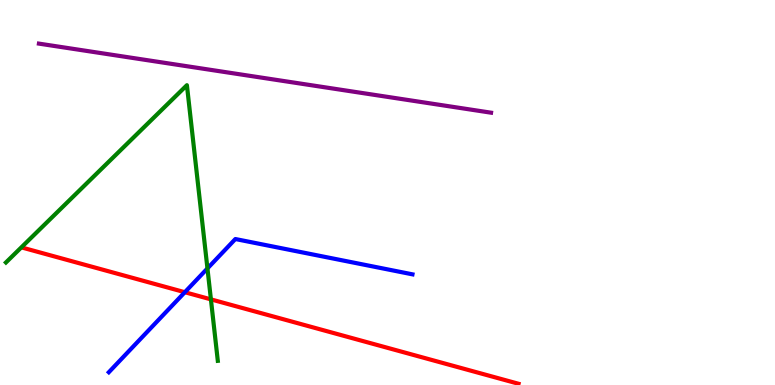[{'lines': ['blue', 'red'], 'intersections': [{'x': 2.39, 'y': 2.41}]}, {'lines': ['green', 'red'], 'intersections': [{'x': 2.72, 'y': 2.22}]}, {'lines': ['purple', 'red'], 'intersections': []}, {'lines': ['blue', 'green'], 'intersections': [{'x': 2.68, 'y': 3.03}]}, {'lines': ['blue', 'purple'], 'intersections': []}, {'lines': ['green', 'purple'], 'intersections': []}]